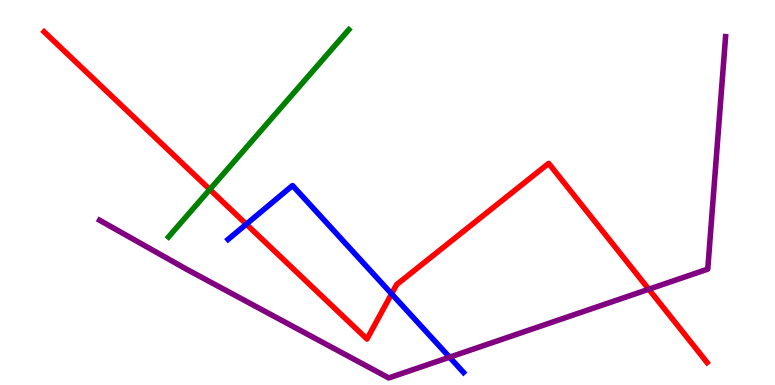[{'lines': ['blue', 'red'], 'intersections': [{'x': 3.18, 'y': 4.18}, {'x': 5.05, 'y': 2.37}]}, {'lines': ['green', 'red'], 'intersections': [{'x': 2.71, 'y': 5.08}]}, {'lines': ['purple', 'red'], 'intersections': [{'x': 8.37, 'y': 2.49}]}, {'lines': ['blue', 'green'], 'intersections': []}, {'lines': ['blue', 'purple'], 'intersections': [{'x': 5.8, 'y': 0.722}]}, {'lines': ['green', 'purple'], 'intersections': []}]